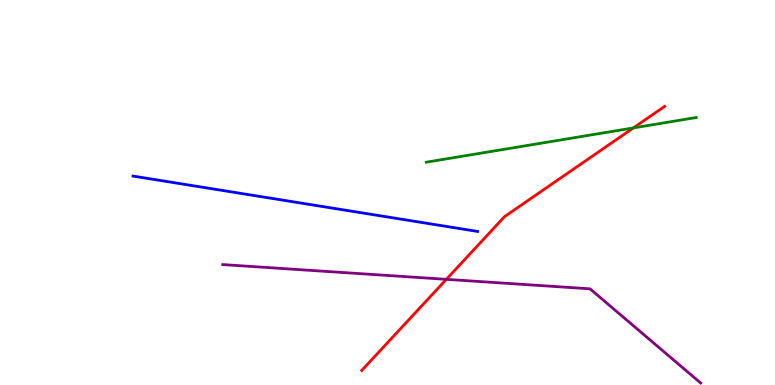[{'lines': ['blue', 'red'], 'intersections': []}, {'lines': ['green', 'red'], 'intersections': [{'x': 8.17, 'y': 6.68}]}, {'lines': ['purple', 'red'], 'intersections': [{'x': 5.76, 'y': 2.74}]}, {'lines': ['blue', 'green'], 'intersections': []}, {'lines': ['blue', 'purple'], 'intersections': []}, {'lines': ['green', 'purple'], 'intersections': []}]